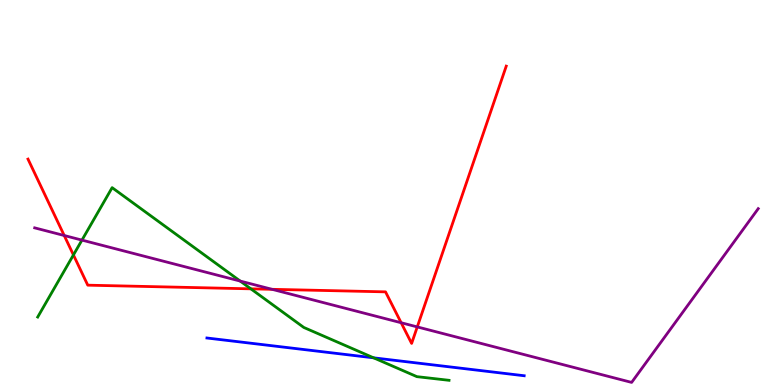[{'lines': ['blue', 'red'], 'intersections': []}, {'lines': ['green', 'red'], 'intersections': [{'x': 0.947, 'y': 3.38}, {'x': 3.24, 'y': 2.5}]}, {'lines': ['purple', 'red'], 'intersections': [{'x': 0.829, 'y': 3.88}, {'x': 3.51, 'y': 2.49}, {'x': 5.18, 'y': 1.62}, {'x': 5.38, 'y': 1.51}]}, {'lines': ['blue', 'green'], 'intersections': [{'x': 4.82, 'y': 0.706}]}, {'lines': ['blue', 'purple'], 'intersections': []}, {'lines': ['green', 'purple'], 'intersections': [{'x': 1.06, 'y': 3.76}, {'x': 3.1, 'y': 2.7}]}]